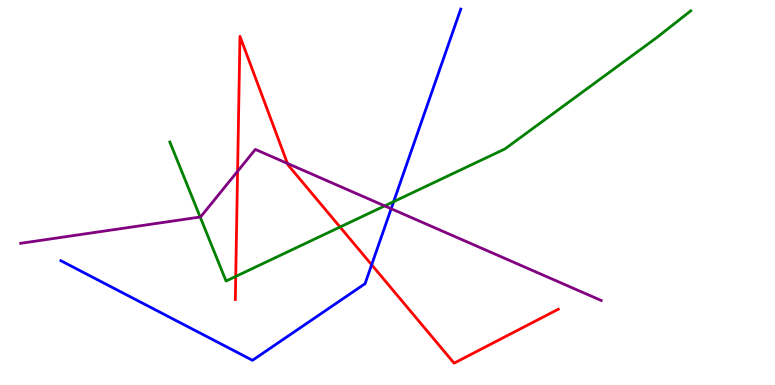[{'lines': ['blue', 'red'], 'intersections': [{'x': 4.8, 'y': 3.12}]}, {'lines': ['green', 'red'], 'intersections': [{'x': 3.04, 'y': 2.82}, {'x': 4.39, 'y': 4.1}]}, {'lines': ['purple', 'red'], 'intersections': [{'x': 3.07, 'y': 5.55}, {'x': 3.71, 'y': 5.76}]}, {'lines': ['blue', 'green'], 'intersections': [{'x': 5.08, 'y': 4.76}]}, {'lines': ['blue', 'purple'], 'intersections': [{'x': 5.05, 'y': 4.58}]}, {'lines': ['green', 'purple'], 'intersections': [{'x': 2.58, 'y': 4.36}, {'x': 4.96, 'y': 4.65}]}]